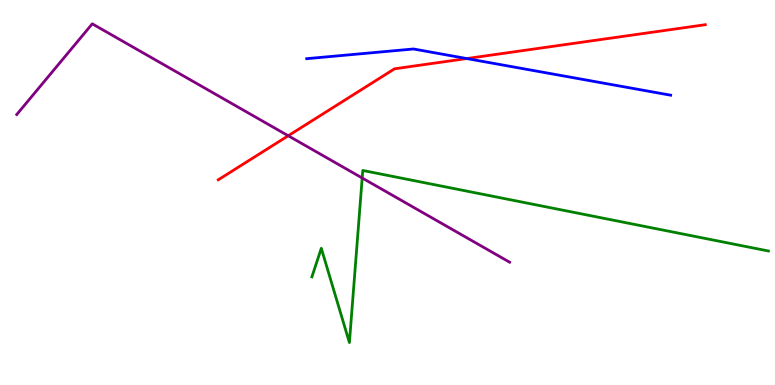[{'lines': ['blue', 'red'], 'intersections': [{'x': 6.02, 'y': 8.48}]}, {'lines': ['green', 'red'], 'intersections': []}, {'lines': ['purple', 'red'], 'intersections': [{'x': 3.72, 'y': 6.47}]}, {'lines': ['blue', 'green'], 'intersections': []}, {'lines': ['blue', 'purple'], 'intersections': []}, {'lines': ['green', 'purple'], 'intersections': [{'x': 4.67, 'y': 5.38}]}]